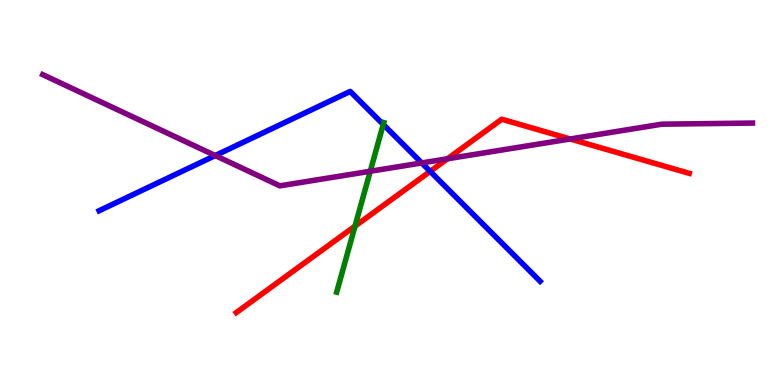[{'lines': ['blue', 'red'], 'intersections': [{'x': 5.55, 'y': 5.55}]}, {'lines': ['green', 'red'], 'intersections': [{'x': 4.58, 'y': 4.13}]}, {'lines': ['purple', 'red'], 'intersections': [{'x': 5.77, 'y': 5.88}, {'x': 7.36, 'y': 6.39}]}, {'lines': ['blue', 'green'], 'intersections': [{'x': 4.95, 'y': 6.77}]}, {'lines': ['blue', 'purple'], 'intersections': [{'x': 2.78, 'y': 5.96}, {'x': 5.44, 'y': 5.77}]}, {'lines': ['green', 'purple'], 'intersections': [{'x': 4.78, 'y': 5.55}]}]